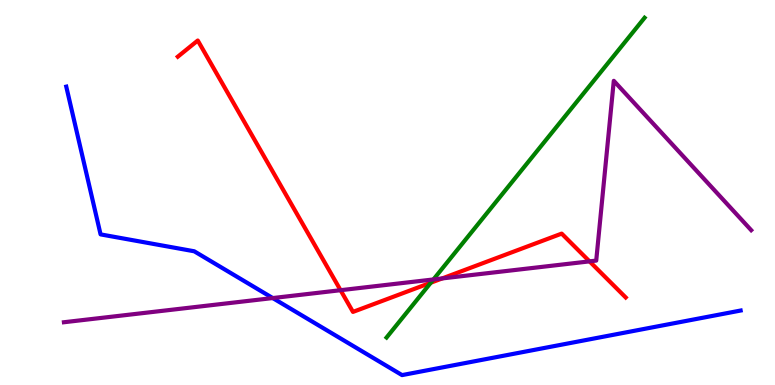[{'lines': ['blue', 'red'], 'intersections': []}, {'lines': ['green', 'red'], 'intersections': [{'x': 5.56, 'y': 2.66}]}, {'lines': ['purple', 'red'], 'intersections': [{'x': 4.39, 'y': 2.46}, {'x': 5.71, 'y': 2.77}, {'x': 7.61, 'y': 3.21}]}, {'lines': ['blue', 'green'], 'intersections': []}, {'lines': ['blue', 'purple'], 'intersections': [{'x': 3.52, 'y': 2.26}]}, {'lines': ['green', 'purple'], 'intersections': [{'x': 5.59, 'y': 2.74}]}]